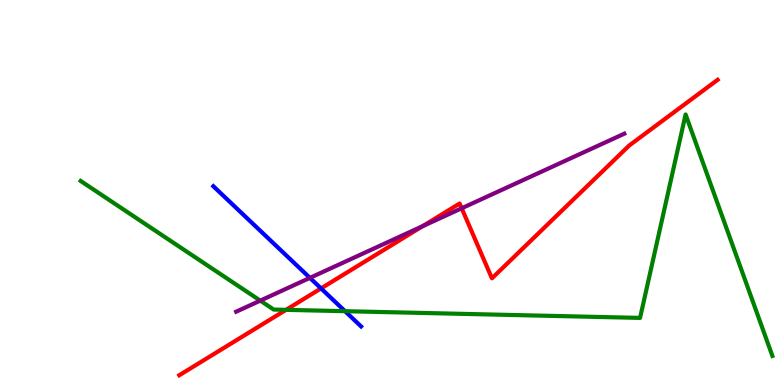[{'lines': ['blue', 'red'], 'intersections': [{'x': 4.14, 'y': 2.51}]}, {'lines': ['green', 'red'], 'intersections': [{'x': 3.69, 'y': 1.95}]}, {'lines': ['purple', 'red'], 'intersections': [{'x': 5.45, 'y': 4.12}, {'x': 5.96, 'y': 4.59}]}, {'lines': ['blue', 'green'], 'intersections': [{'x': 4.45, 'y': 1.92}]}, {'lines': ['blue', 'purple'], 'intersections': [{'x': 4.0, 'y': 2.78}]}, {'lines': ['green', 'purple'], 'intersections': [{'x': 3.36, 'y': 2.19}]}]